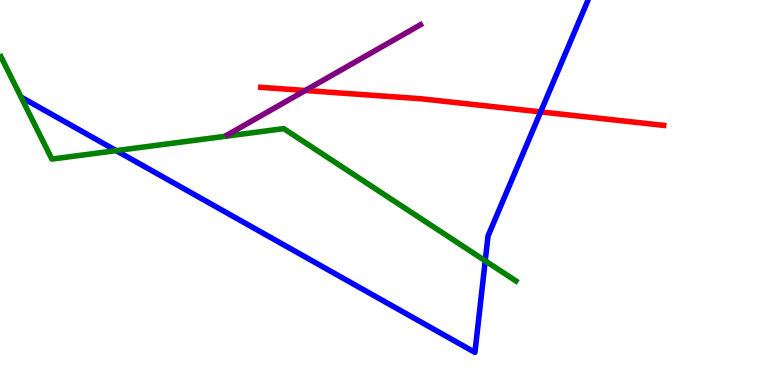[{'lines': ['blue', 'red'], 'intersections': [{'x': 6.98, 'y': 7.09}]}, {'lines': ['green', 'red'], 'intersections': []}, {'lines': ['purple', 'red'], 'intersections': [{'x': 3.94, 'y': 7.65}]}, {'lines': ['blue', 'green'], 'intersections': [{'x': 1.5, 'y': 6.09}, {'x': 6.26, 'y': 3.23}]}, {'lines': ['blue', 'purple'], 'intersections': []}, {'lines': ['green', 'purple'], 'intersections': []}]